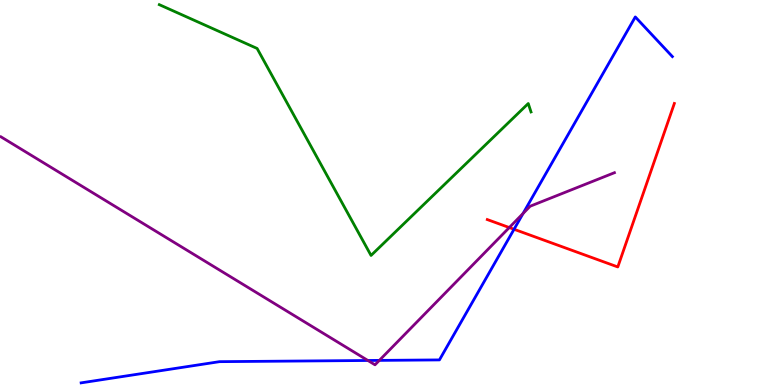[{'lines': ['blue', 'red'], 'intersections': [{'x': 6.63, 'y': 4.04}]}, {'lines': ['green', 'red'], 'intersections': []}, {'lines': ['purple', 'red'], 'intersections': [{'x': 6.57, 'y': 4.09}]}, {'lines': ['blue', 'green'], 'intersections': []}, {'lines': ['blue', 'purple'], 'intersections': [{'x': 4.75, 'y': 0.637}, {'x': 4.89, 'y': 0.639}, {'x': 6.75, 'y': 4.46}]}, {'lines': ['green', 'purple'], 'intersections': []}]